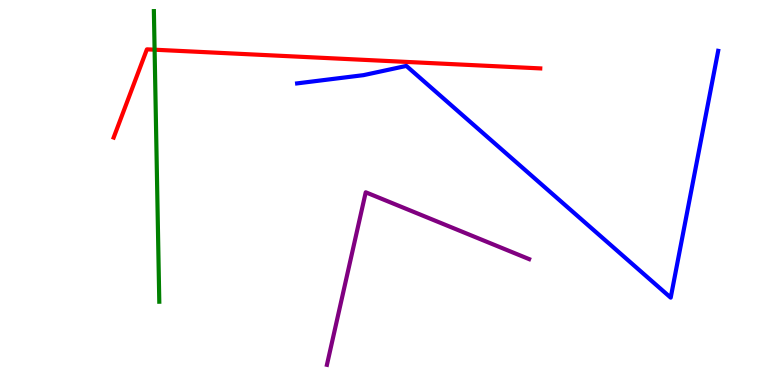[{'lines': ['blue', 'red'], 'intersections': []}, {'lines': ['green', 'red'], 'intersections': [{'x': 1.99, 'y': 8.71}]}, {'lines': ['purple', 'red'], 'intersections': []}, {'lines': ['blue', 'green'], 'intersections': []}, {'lines': ['blue', 'purple'], 'intersections': []}, {'lines': ['green', 'purple'], 'intersections': []}]